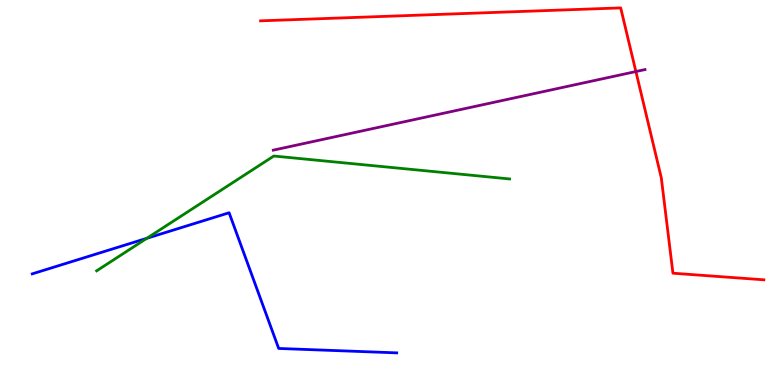[{'lines': ['blue', 'red'], 'intersections': []}, {'lines': ['green', 'red'], 'intersections': []}, {'lines': ['purple', 'red'], 'intersections': [{'x': 8.21, 'y': 8.14}]}, {'lines': ['blue', 'green'], 'intersections': [{'x': 1.89, 'y': 3.81}]}, {'lines': ['blue', 'purple'], 'intersections': []}, {'lines': ['green', 'purple'], 'intersections': []}]